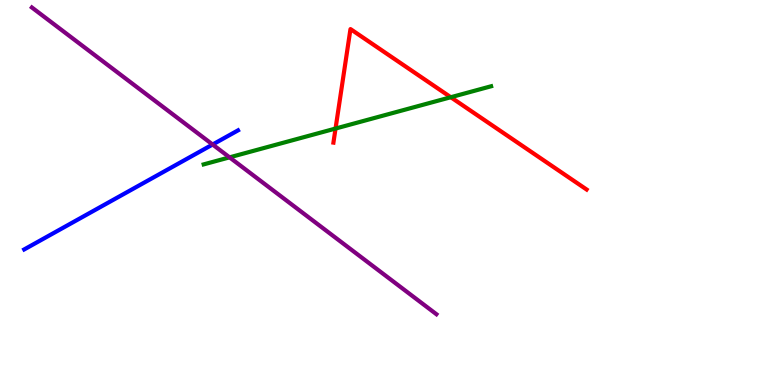[{'lines': ['blue', 'red'], 'intersections': []}, {'lines': ['green', 'red'], 'intersections': [{'x': 4.33, 'y': 6.66}, {'x': 5.82, 'y': 7.47}]}, {'lines': ['purple', 'red'], 'intersections': []}, {'lines': ['blue', 'green'], 'intersections': []}, {'lines': ['blue', 'purple'], 'intersections': [{'x': 2.74, 'y': 6.25}]}, {'lines': ['green', 'purple'], 'intersections': [{'x': 2.96, 'y': 5.91}]}]